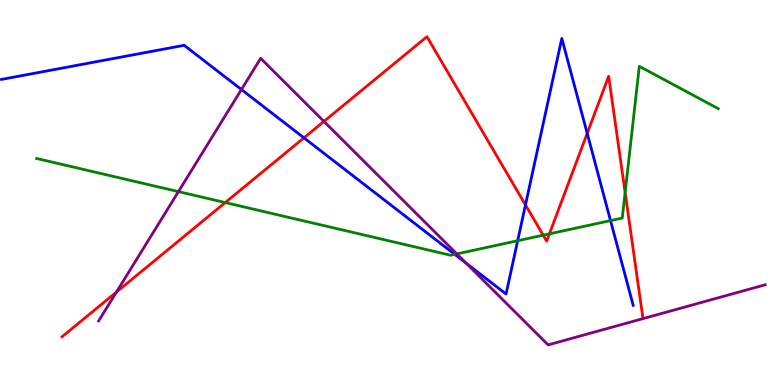[{'lines': ['blue', 'red'], 'intersections': [{'x': 3.92, 'y': 6.42}, {'x': 6.78, 'y': 4.68}, {'x': 7.58, 'y': 6.54}]}, {'lines': ['green', 'red'], 'intersections': [{'x': 2.91, 'y': 4.74}, {'x': 7.01, 'y': 3.89}, {'x': 7.09, 'y': 3.93}, {'x': 8.07, 'y': 5.0}]}, {'lines': ['purple', 'red'], 'intersections': [{'x': 1.5, 'y': 2.42}, {'x': 4.18, 'y': 6.85}]}, {'lines': ['blue', 'green'], 'intersections': [{'x': 5.87, 'y': 3.39}, {'x': 6.68, 'y': 3.75}, {'x': 7.88, 'y': 4.27}]}, {'lines': ['blue', 'purple'], 'intersections': [{'x': 3.12, 'y': 7.67}, {'x': 6.01, 'y': 3.17}]}, {'lines': ['green', 'purple'], 'intersections': [{'x': 2.3, 'y': 5.02}, {'x': 5.89, 'y': 3.4}]}]